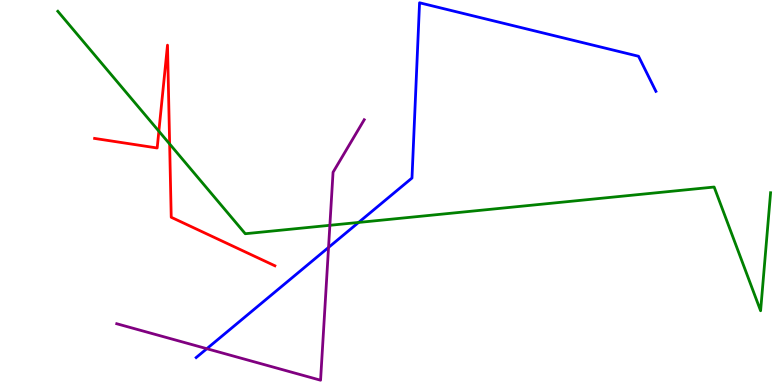[{'lines': ['blue', 'red'], 'intersections': []}, {'lines': ['green', 'red'], 'intersections': [{'x': 2.05, 'y': 6.59}, {'x': 2.19, 'y': 6.26}]}, {'lines': ['purple', 'red'], 'intersections': []}, {'lines': ['blue', 'green'], 'intersections': [{'x': 4.63, 'y': 4.22}]}, {'lines': ['blue', 'purple'], 'intersections': [{'x': 2.67, 'y': 0.943}, {'x': 4.24, 'y': 3.57}]}, {'lines': ['green', 'purple'], 'intersections': [{'x': 4.26, 'y': 4.15}]}]